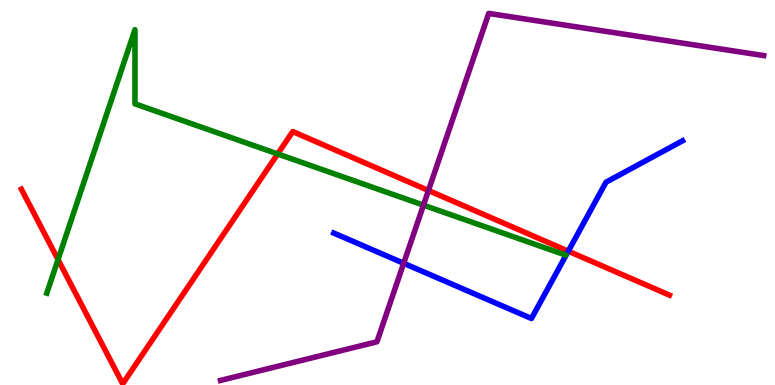[{'lines': ['blue', 'red'], 'intersections': [{'x': 7.33, 'y': 3.48}]}, {'lines': ['green', 'red'], 'intersections': [{'x': 0.749, 'y': 3.26}, {'x': 3.58, 'y': 6.0}]}, {'lines': ['purple', 'red'], 'intersections': [{'x': 5.53, 'y': 5.05}]}, {'lines': ['blue', 'green'], 'intersections': []}, {'lines': ['blue', 'purple'], 'intersections': [{'x': 5.21, 'y': 3.16}]}, {'lines': ['green', 'purple'], 'intersections': [{'x': 5.46, 'y': 4.67}]}]